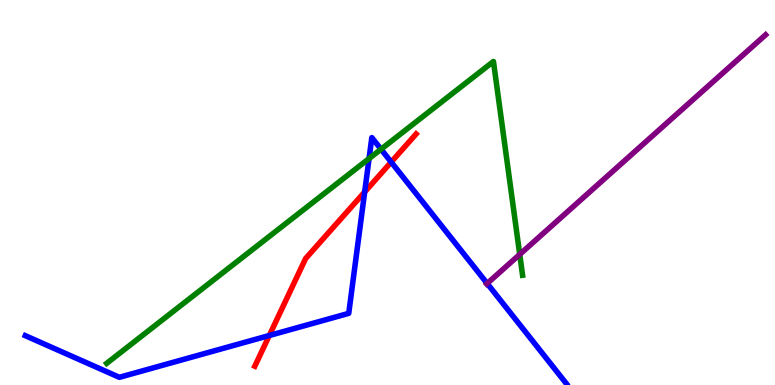[{'lines': ['blue', 'red'], 'intersections': [{'x': 3.47, 'y': 1.29}, {'x': 4.71, 'y': 5.01}, {'x': 5.05, 'y': 5.79}]}, {'lines': ['green', 'red'], 'intersections': []}, {'lines': ['purple', 'red'], 'intersections': []}, {'lines': ['blue', 'green'], 'intersections': [{'x': 4.76, 'y': 5.88}, {'x': 4.92, 'y': 6.12}]}, {'lines': ['blue', 'purple'], 'intersections': [{'x': 6.29, 'y': 2.64}]}, {'lines': ['green', 'purple'], 'intersections': [{'x': 6.71, 'y': 3.39}]}]